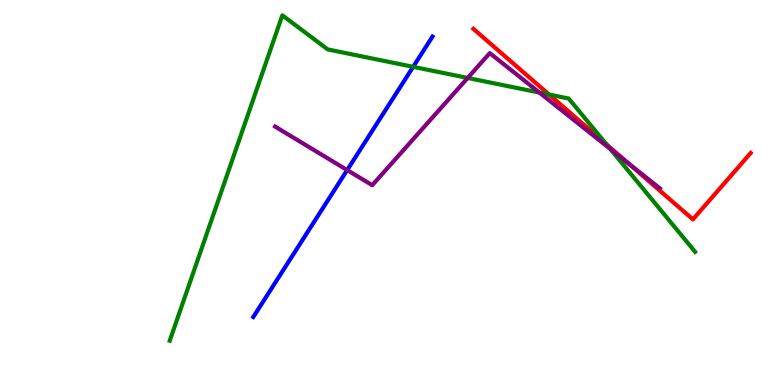[{'lines': ['blue', 'red'], 'intersections': []}, {'lines': ['green', 'red'], 'intersections': [{'x': 7.08, 'y': 7.54}, {'x': 7.83, 'y': 6.25}]}, {'lines': ['purple', 'red'], 'intersections': [{'x': 8.1, 'y': 5.77}]}, {'lines': ['blue', 'green'], 'intersections': [{'x': 5.33, 'y': 8.26}]}, {'lines': ['blue', 'purple'], 'intersections': [{'x': 4.48, 'y': 5.58}]}, {'lines': ['green', 'purple'], 'intersections': [{'x': 6.03, 'y': 7.98}, {'x': 6.96, 'y': 7.6}, {'x': 7.87, 'y': 6.13}]}]